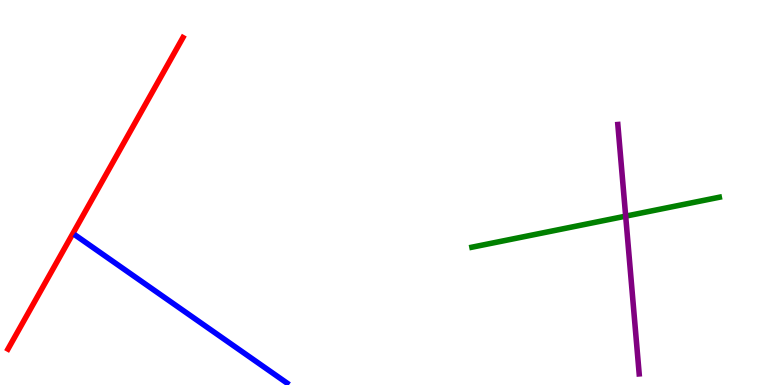[{'lines': ['blue', 'red'], 'intersections': []}, {'lines': ['green', 'red'], 'intersections': []}, {'lines': ['purple', 'red'], 'intersections': []}, {'lines': ['blue', 'green'], 'intersections': []}, {'lines': ['blue', 'purple'], 'intersections': []}, {'lines': ['green', 'purple'], 'intersections': [{'x': 8.07, 'y': 4.39}]}]